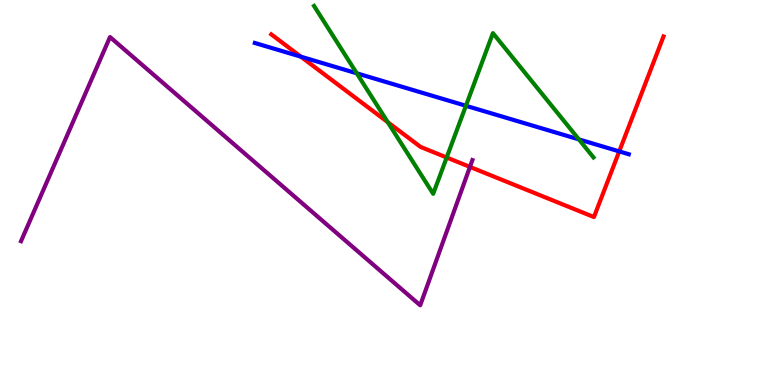[{'lines': ['blue', 'red'], 'intersections': [{'x': 3.88, 'y': 8.53}, {'x': 7.99, 'y': 6.07}]}, {'lines': ['green', 'red'], 'intersections': [{'x': 5.0, 'y': 6.83}, {'x': 5.76, 'y': 5.91}]}, {'lines': ['purple', 'red'], 'intersections': [{'x': 6.06, 'y': 5.66}]}, {'lines': ['blue', 'green'], 'intersections': [{'x': 4.6, 'y': 8.1}, {'x': 6.01, 'y': 7.25}, {'x': 7.47, 'y': 6.38}]}, {'lines': ['blue', 'purple'], 'intersections': []}, {'lines': ['green', 'purple'], 'intersections': []}]